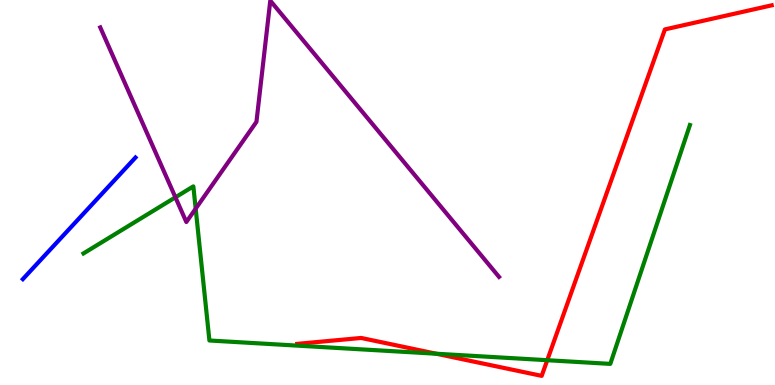[{'lines': ['blue', 'red'], 'intersections': []}, {'lines': ['green', 'red'], 'intersections': [{'x': 5.63, 'y': 0.812}, {'x': 7.06, 'y': 0.644}]}, {'lines': ['purple', 'red'], 'intersections': []}, {'lines': ['blue', 'green'], 'intersections': []}, {'lines': ['blue', 'purple'], 'intersections': []}, {'lines': ['green', 'purple'], 'intersections': [{'x': 2.26, 'y': 4.87}, {'x': 2.52, 'y': 4.58}]}]